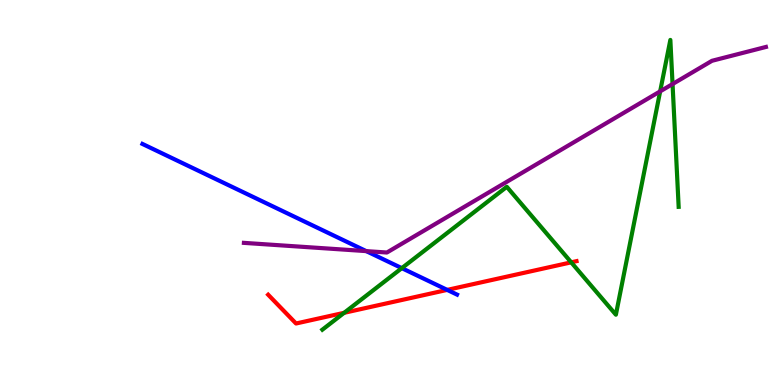[{'lines': ['blue', 'red'], 'intersections': [{'x': 5.77, 'y': 2.47}]}, {'lines': ['green', 'red'], 'intersections': [{'x': 4.44, 'y': 1.88}, {'x': 7.37, 'y': 3.19}]}, {'lines': ['purple', 'red'], 'intersections': []}, {'lines': ['blue', 'green'], 'intersections': [{'x': 5.18, 'y': 3.04}]}, {'lines': ['blue', 'purple'], 'intersections': [{'x': 4.73, 'y': 3.48}]}, {'lines': ['green', 'purple'], 'intersections': [{'x': 8.52, 'y': 7.63}, {'x': 8.68, 'y': 7.82}]}]